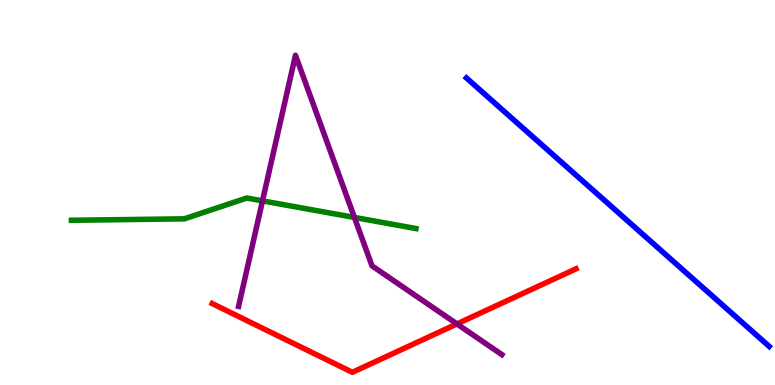[{'lines': ['blue', 'red'], 'intersections': []}, {'lines': ['green', 'red'], 'intersections': []}, {'lines': ['purple', 'red'], 'intersections': [{'x': 5.9, 'y': 1.59}]}, {'lines': ['blue', 'green'], 'intersections': []}, {'lines': ['blue', 'purple'], 'intersections': []}, {'lines': ['green', 'purple'], 'intersections': [{'x': 3.39, 'y': 4.78}, {'x': 4.57, 'y': 4.35}]}]